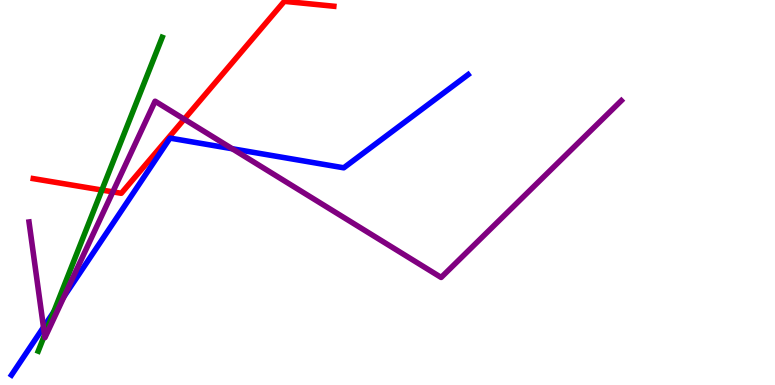[{'lines': ['blue', 'red'], 'intersections': []}, {'lines': ['green', 'red'], 'intersections': [{'x': 1.31, 'y': 5.06}]}, {'lines': ['purple', 'red'], 'intersections': [{'x': 1.46, 'y': 5.02}, {'x': 2.38, 'y': 6.9}]}, {'lines': ['blue', 'green'], 'intersections': [{'x': 0.693, 'y': 1.9}]}, {'lines': ['blue', 'purple'], 'intersections': [{'x': 0.561, 'y': 1.5}, {'x': 0.828, 'y': 2.3}, {'x': 3.0, 'y': 6.14}]}, {'lines': ['green', 'purple'], 'intersections': [{'x': 0.575, 'y': 1.3}]}]